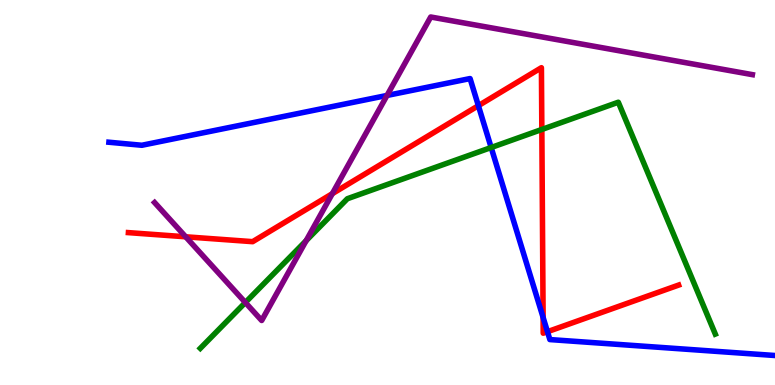[{'lines': ['blue', 'red'], 'intersections': [{'x': 6.17, 'y': 7.26}, {'x': 7.01, 'y': 1.75}, {'x': 7.06, 'y': 1.38}]}, {'lines': ['green', 'red'], 'intersections': [{'x': 6.99, 'y': 6.64}]}, {'lines': ['purple', 'red'], 'intersections': [{'x': 2.4, 'y': 3.85}, {'x': 4.29, 'y': 4.97}]}, {'lines': ['blue', 'green'], 'intersections': [{'x': 6.34, 'y': 6.17}]}, {'lines': ['blue', 'purple'], 'intersections': [{'x': 4.99, 'y': 7.52}]}, {'lines': ['green', 'purple'], 'intersections': [{'x': 3.17, 'y': 2.14}, {'x': 3.95, 'y': 3.75}]}]